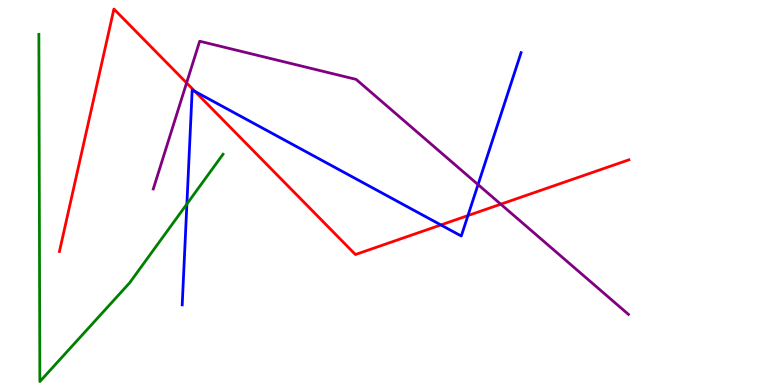[{'lines': ['blue', 'red'], 'intersections': [{'x': 2.52, 'y': 7.62}, {'x': 5.69, 'y': 4.16}, {'x': 6.04, 'y': 4.4}]}, {'lines': ['green', 'red'], 'intersections': []}, {'lines': ['purple', 'red'], 'intersections': [{'x': 2.41, 'y': 7.85}, {'x': 6.46, 'y': 4.7}]}, {'lines': ['blue', 'green'], 'intersections': [{'x': 2.41, 'y': 4.7}]}, {'lines': ['blue', 'purple'], 'intersections': [{'x': 6.17, 'y': 5.21}]}, {'lines': ['green', 'purple'], 'intersections': []}]